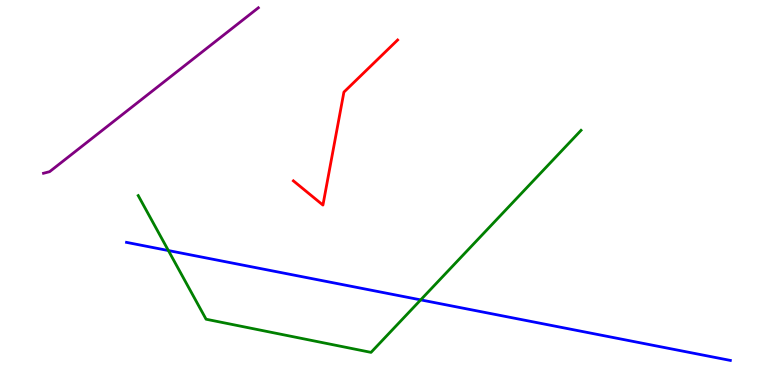[{'lines': ['blue', 'red'], 'intersections': []}, {'lines': ['green', 'red'], 'intersections': []}, {'lines': ['purple', 'red'], 'intersections': []}, {'lines': ['blue', 'green'], 'intersections': [{'x': 2.17, 'y': 3.49}, {'x': 5.43, 'y': 2.21}]}, {'lines': ['blue', 'purple'], 'intersections': []}, {'lines': ['green', 'purple'], 'intersections': []}]